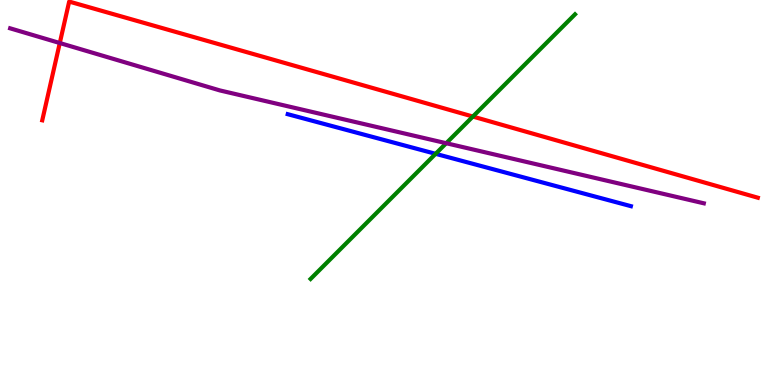[{'lines': ['blue', 'red'], 'intersections': []}, {'lines': ['green', 'red'], 'intersections': [{'x': 6.1, 'y': 6.97}]}, {'lines': ['purple', 'red'], 'intersections': [{'x': 0.771, 'y': 8.88}]}, {'lines': ['blue', 'green'], 'intersections': [{'x': 5.62, 'y': 6.0}]}, {'lines': ['blue', 'purple'], 'intersections': []}, {'lines': ['green', 'purple'], 'intersections': [{'x': 5.76, 'y': 6.28}]}]